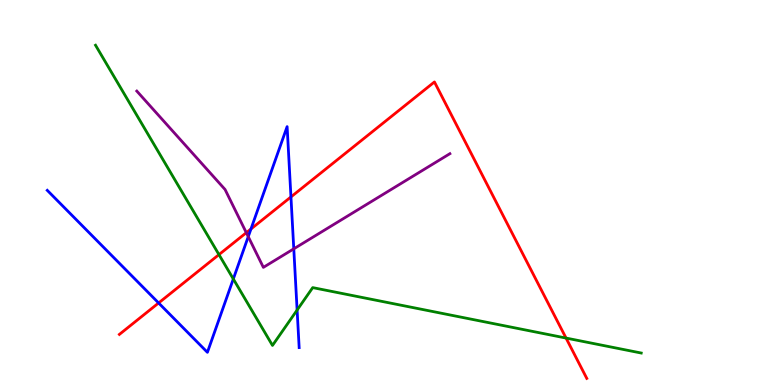[{'lines': ['blue', 'red'], 'intersections': [{'x': 2.05, 'y': 2.13}, {'x': 3.24, 'y': 4.05}, {'x': 3.75, 'y': 4.88}]}, {'lines': ['green', 'red'], 'intersections': [{'x': 2.83, 'y': 3.39}, {'x': 7.3, 'y': 1.22}]}, {'lines': ['purple', 'red'], 'intersections': [{'x': 3.18, 'y': 3.96}]}, {'lines': ['blue', 'green'], 'intersections': [{'x': 3.01, 'y': 2.75}, {'x': 3.83, 'y': 1.95}]}, {'lines': ['blue', 'purple'], 'intersections': [{'x': 3.2, 'y': 3.85}, {'x': 3.79, 'y': 3.54}]}, {'lines': ['green', 'purple'], 'intersections': []}]